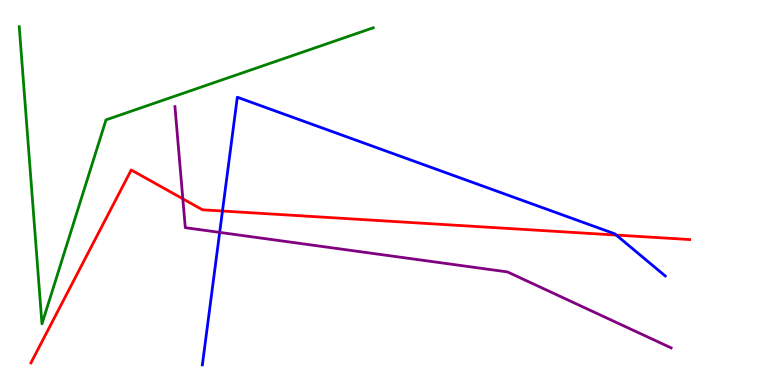[{'lines': ['blue', 'red'], 'intersections': [{'x': 2.87, 'y': 4.52}, {'x': 7.95, 'y': 3.89}]}, {'lines': ['green', 'red'], 'intersections': []}, {'lines': ['purple', 'red'], 'intersections': [{'x': 2.36, 'y': 4.84}]}, {'lines': ['blue', 'green'], 'intersections': []}, {'lines': ['blue', 'purple'], 'intersections': [{'x': 2.83, 'y': 3.96}]}, {'lines': ['green', 'purple'], 'intersections': []}]